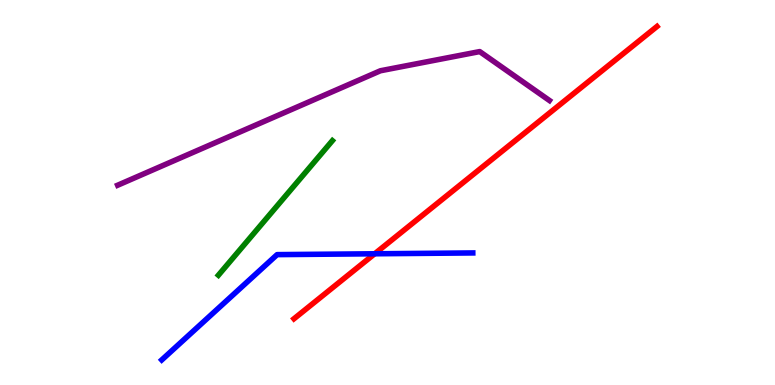[{'lines': ['blue', 'red'], 'intersections': [{'x': 4.83, 'y': 3.41}]}, {'lines': ['green', 'red'], 'intersections': []}, {'lines': ['purple', 'red'], 'intersections': []}, {'lines': ['blue', 'green'], 'intersections': []}, {'lines': ['blue', 'purple'], 'intersections': []}, {'lines': ['green', 'purple'], 'intersections': []}]